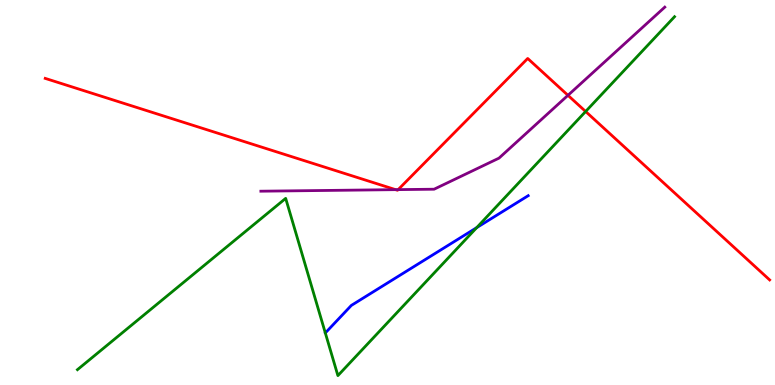[{'lines': ['blue', 'red'], 'intersections': []}, {'lines': ['green', 'red'], 'intersections': [{'x': 7.56, 'y': 7.1}]}, {'lines': ['purple', 'red'], 'intersections': [{'x': 5.1, 'y': 5.07}, {'x': 5.14, 'y': 5.07}, {'x': 7.33, 'y': 7.52}]}, {'lines': ['blue', 'green'], 'intersections': [{'x': 6.15, 'y': 4.09}]}, {'lines': ['blue', 'purple'], 'intersections': []}, {'lines': ['green', 'purple'], 'intersections': []}]